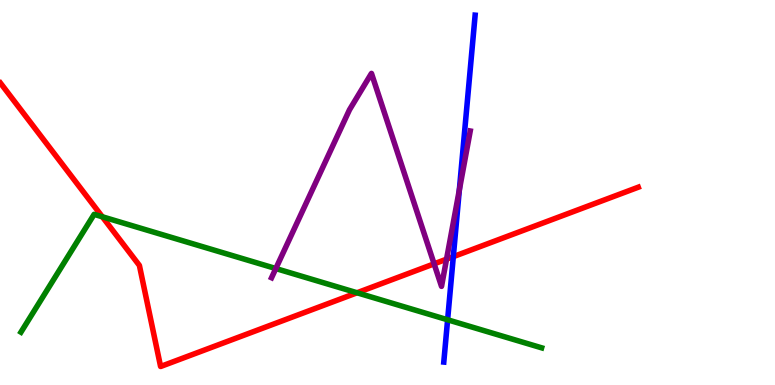[{'lines': ['blue', 'red'], 'intersections': [{'x': 5.85, 'y': 3.33}]}, {'lines': ['green', 'red'], 'intersections': [{'x': 1.32, 'y': 4.37}, {'x': 4.61, 'y': 2.4}]}, {'lines': ['purple', 'red'], 'intersections': [{'x': 5.6, 'y': 3.15}, {'x': 5.76, 'y': 3.27}]}, {'lines': ['blue', 'green'], 'intersections': [{'x': 5.78, 'y': 1.69}]}, {'lines': ['blue', 'purple'], 'intersections': [{'x': 5.93, 'y': 5.07}]}, {'lines': ['green', 'purple'], 'intersections': [{'x': 3.56, 'y': 3.03}]}]